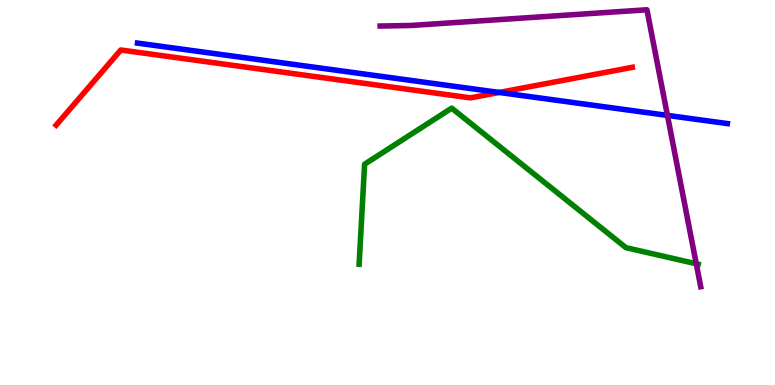[{'lines': ['blue', 'red'], 'intersections': [{'x': 6.44, 'y': 7.6}]}, {'lines': ['green', 'red'], 'intersections': []}, {'lines': ['purple', 'red'], 'intersections': []}, {'lines': ['blue', 'green'], 'intersections': []}, {'lines': ['blue', 'purple'], 'intersections': [{'x': 8.61, 'y': 7.0}]}, {'lines': ['green', 'purple'], 'intersections': [{'x': 8.98, 'y': 3.15}]}]